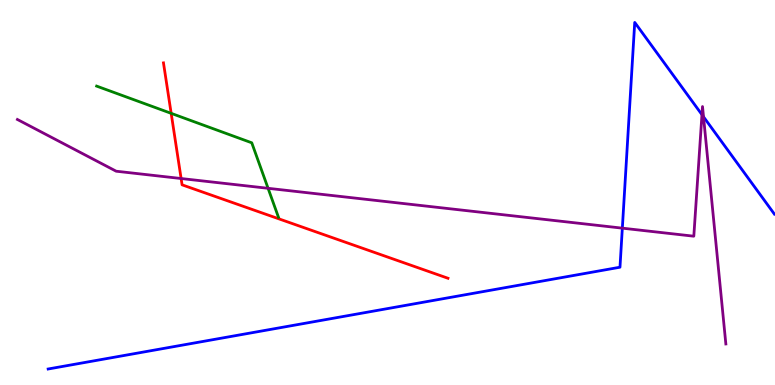[{'lines': ['blue', 'red'], 'intersections': []}, {'lines': ['green', 'red'], 'intersections': [{'x': 2.21, 'y': 7.06}]}, {'lines': ['purple', 'red'], 'intersections': [{'x': 2.34, 'y': 5.36}]}, {'lines': ['blue', 'green'], 'intersections': []}, {'lines': ['blue', 'purple'], 'intersections': [{'x': 8.03, 'y': 4.07}, {'x': 9.06, 'y': 7.02}, {'x': 9.08, 'y': 6.97}]}, {'lines': ['green', 'purple'], 'intersections': [{'x': 3.46, 'y': 5.11}]}]